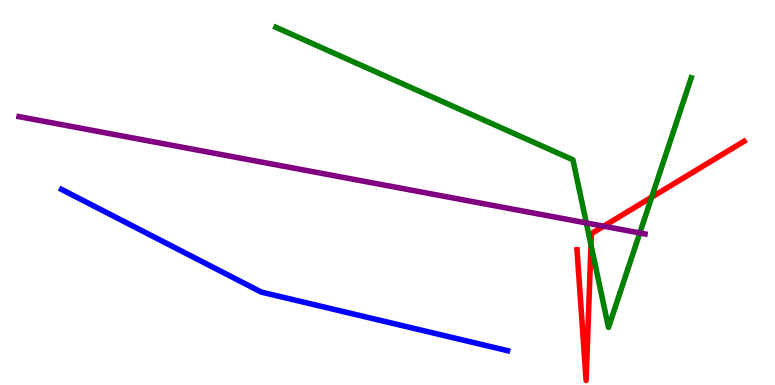[{'lines': ['blue', 'red'], 'intersections': []}, {'lines': ['green', 'red'], 'intersections': [{'x': 7.63, 'y': 3.64}, {'x': 8.41, 'y': 4.88}]}, {'lines': ['purple', 'red'], 'intersections': [{'x': 7.79, 'y': 4.12}]}, {'lines': ['blue', 'green'], 'intersections': []}, {'lines': ['blue', 'purple'], 'intersections': []}, {'lines': ['green', 'purple'], 'intersections': [{'x': 7.57, 'y': 4.21}, {'x': 8.26, 'y': 3.95}]}]